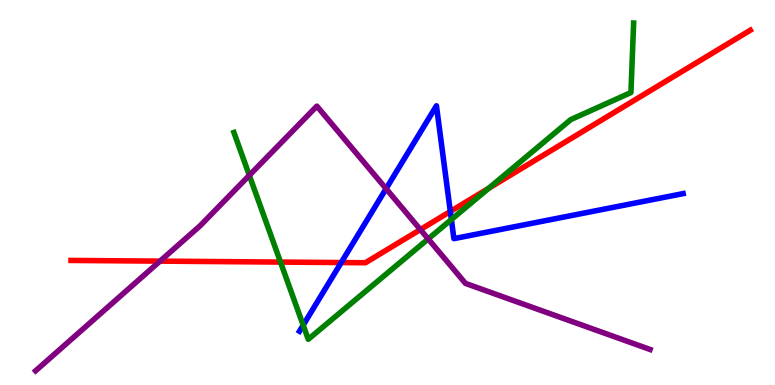[{'lines': ['blue', 'red'], 'intersections': [{'x': 4.4, 'y': 3.18}, {'x': 5.81, 'y': 4.51}]}, {'lines': ['green', 'red'], 'intersections': [{'x': 3.62, 'y': 3.19}, {'x': 6.31, 'y': 5.11}]}, {'lines': ['purple', 'red'], 'intersections': [{'x': 2.06, 'y': 3.22}, {'x': 5.42, 'y': 4.04}]}, {'lines': ['blue', 'green'], 'intersections': [{'x': 3.91, 'y': 1.55}, {'x': 5.82, 'y': 4.3}]}, {'lines': ['blue', 'purple'], 'intersections': [{'x': 4.98, 'y': 5.1}]}, {'lines': ['green', 'purple'], 'intersections': [{'x': 3.22, 'y': 5.45}, {'x': 5.52, 'y': 3.79}]}]